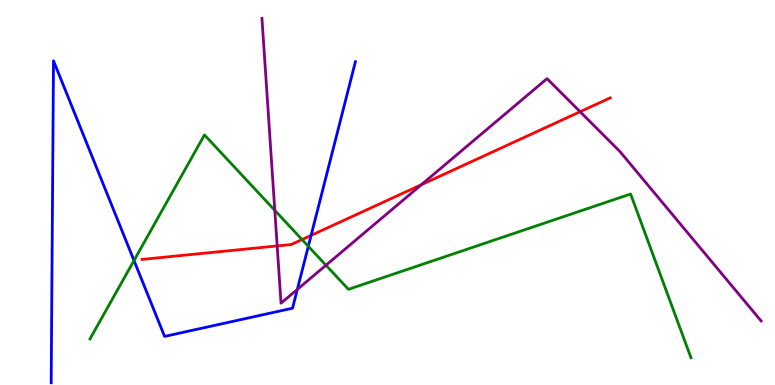[{'lines': ['blue', 'red'], 'intersections': [{'x': 4.01, 'y': 3.89}]}, {'lines': ['green', 'red'], 'intersections': [{'x': 3.9, 'y': 3.78}]}, {'lines': ['purple', 'red'], 'intersections': [{'x': 3.58, 'y': 3.61}, {'x': 5.44, 'y': 5.2}, {'x': 7.49, 'y': 7.1}]}, {'lines': ['blue', 'green'], 'intersections': [{'x': 1.73, 'y': 3.23}, {'x': 3.98, 'y': 3.6}]}, {'lines': ['blue', 'purple'], 'intersections': [{'x': 3.84, 'y': 2.48}]}, {'lines': ['green', 'purple'], 'intersections': [{'x': 3.55, 'y': 4.54}, {'x': 4.21, 'y': 3.11}]}]